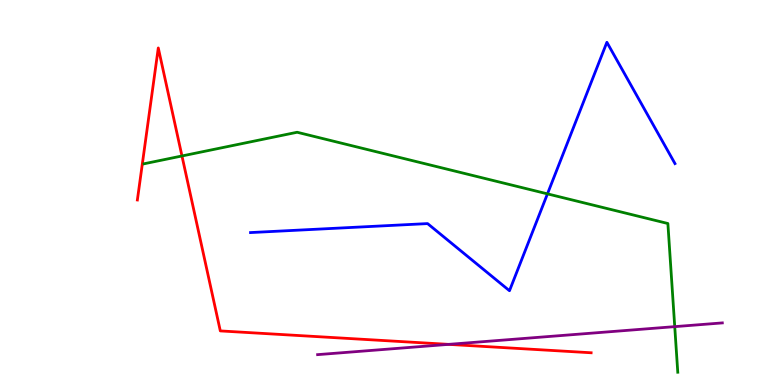[{'lines': ['blue', 'red'], 'intersections': []}, {'lines': ['green', 'red'], 'intersections': [{'x': 2.35, 'y': 5.95}]}, {'lines': ['purple', 'red'], 'intersections': [{'x': 5.79, 'y': 1.06}]}, {'lines': ['blue', 'green'], 'intersections': [{'x': 7.06, 'y': 4.96}]}, {'lines': ['blue', 'purple'], 'intersections': []}, {'lines': ['green', 'purple'], 'intersections': [{'x': 8.71, 'y': 1.52}]}]